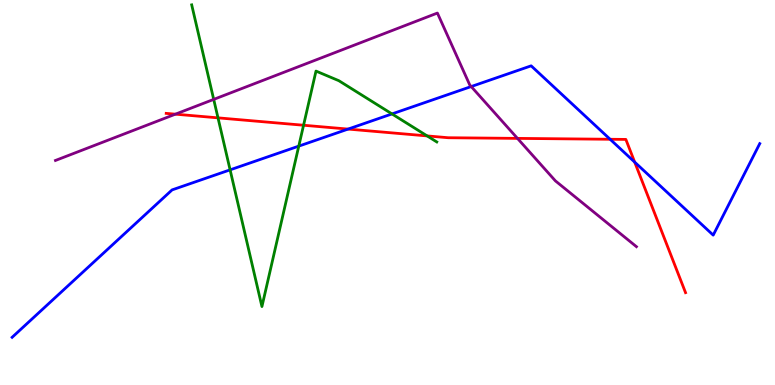[{'lines': ['blue', 'red'], 'intersections': [{'x': 4.49, 'y': 6.65}, {'x': 7.87, 'y': 6.38}, {'x': 8.19, 'y': 5.79}]}, {'lines': ['green', 'red'], 'intersections': [{'x': 2.81, 'y': 6.94}, {'x': 3.92, 'y': 6.75}, {'x': 5.51, 'y': 6.47}]}, {'lines': ['purple', 'red'], 'intersections': [{'x': 2.26, 'y': 7.03}, {'x': 6.68, 'y': 6.41}]}, {'lines': ['blue', 'green'], 'intersections': [{'x': 2.97, 'y': 5.59}, {'x': 3.86, 'y': 6.2}, {'x': 5.06, 'y': 7.04}]}, {'lines': ['blue', 'purple'], 'intersections': [{'x': 6.08, 'y': 7.75}]}, {'lines': ['green', 'purple'], 'intersections': [{'x': 2.76, 'y': 7.42}]}]